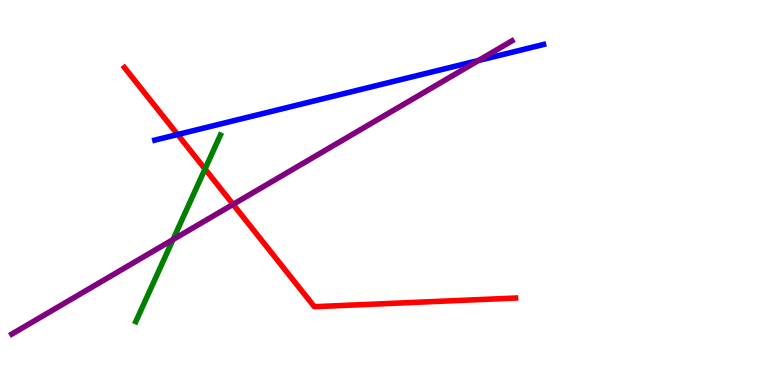[{'lines': ['blue', 'red'], 'intersections': [{'x': 2.29, 'y': 6.51}]}, {'lines': ['green', 'red'], 'intersections': [{'x': 2.65, 'y': 5.61}]}, {'lines': ['purple', 'red'], 'intersections': [{'x': 3.01, 'y': 4.69}]}, {'lines': ['blue', 'green'], 'intersections': []}, {'lines': ['blue', 'purple'], 'intersections': [{'x': 6.17, 'y': 8.43}]}, {'lines': ['green', 'purple'], 'intersections': [{'x': 2.23, 'y': 3.78}]}]